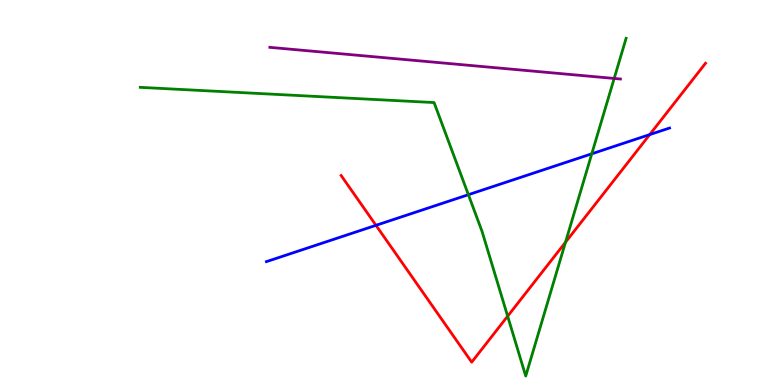[{'lines': ['blue', 'red'], 'intersections': [{'x': 4.85, 'y': 4.15}, {'x': 8.38, 'y': 6.5}]}, {'lines': ['green', 'red'], 'intersections': [{'x': 6.55, 'y': 1.79}, {'x': 7.3, 'y': 3.71}]}, {'lines': ['purple', 'red'], 'intersections': []}, {'lines': ['blue', 'green'], 'intersections': [{'x': 6.04, 'y': 4.94}, {'x': 7.64, 'y': 6.01}]}, {'lines': ['blue', 'purple'], 'intersections': []}, {'lines': ['green', 'purple'], 'intersections': [{'x': 7.92, 'y': 7.96}]}]